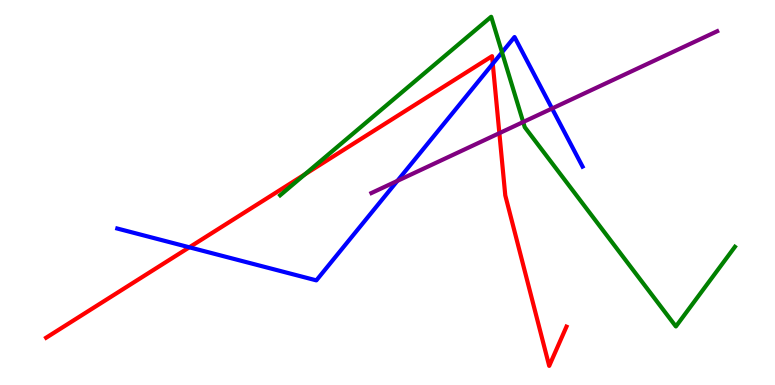[{'lines': ['blue', 'red'], 'intersections': [{'x': 2.44, 'y': 3.58}, {'x': 6.36, 'y': 8.34}]}, {'lines': ['green', 'red'], 'intersections': [{'x': 3.93, 'y': 5.47}]}, {'lines': ['purple', 'red'], 'intersections': [{'x': 6.44, 'y': 6.54}]}, {'lines': ['blue', 'green'], 'intersections': [{'x': 6.48, 'y': 8.64}]}, {'lines': ['blue', 'purple'], 'intersections': [{'x': 5.13, 'y': 5.3}, {'x': 7.12, 'y': 7.18}]}, {'lines': ['green', 'purple'], 'intersections': [{'x': 6.75, 'y': 6.83}]}]